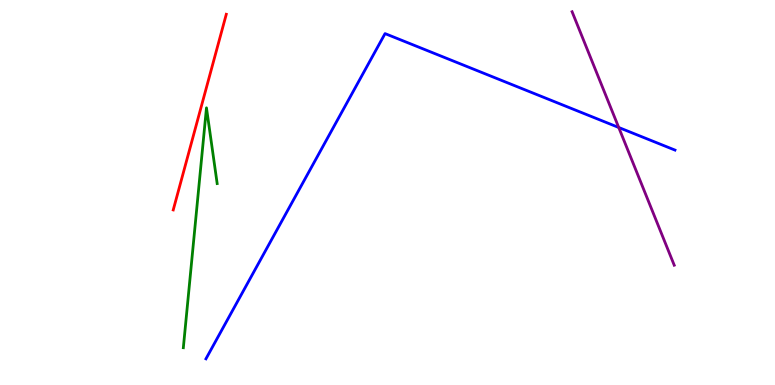[{'lines': ['blue', 'red'], 'intersections': []}, {'lines': ['green', 'red'], 'intersections': []}, {'lines': ['purple', 'red'], 'intersections': []}, {'lines': ['blue', 'green'], 'intersections': []}, {'lines': ['blue', 'purple'], 'intersections': [{'x': 7.98, 'y': 6.69}]}, {'lines': ['green', 'purple'], 'intersections': []}]